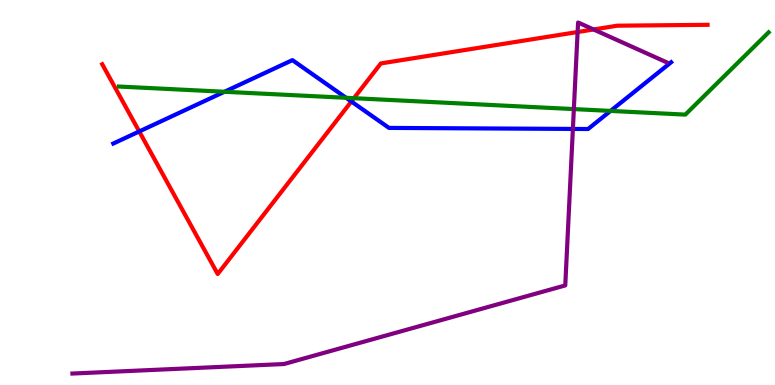[{'lines': ['blue', 'red'], 'intersections': [{'x': 1.8, 'y': 6.59}, {'x': 4.53, 'y': 7.36}]}, {'lines': ['green', 'red'], 'intersections': [{'x': 4.57, 'y': 7.45}]}, {'lines': ['purple', 'red'], 'intersections': [{'x': 7.45, 'y': 9.17}, {'x': 7.66, 'y': 9.23}]}, {'lines': ['blue', 'green'], 'intersections': [{'x': 2.9, 'y': 7.62}, {'x': 4.47, 'y': 7.46}, {'x': 7.88, 'y': 7.12}]}, {'lines': ['blue', 'purple'], 'intersections': [{'x': 7.39, 'y': 6.65}]}, {'lines': ['green', 'purple'], 'intersections': [{'x': 7.4, 'y': 7.17}]}]